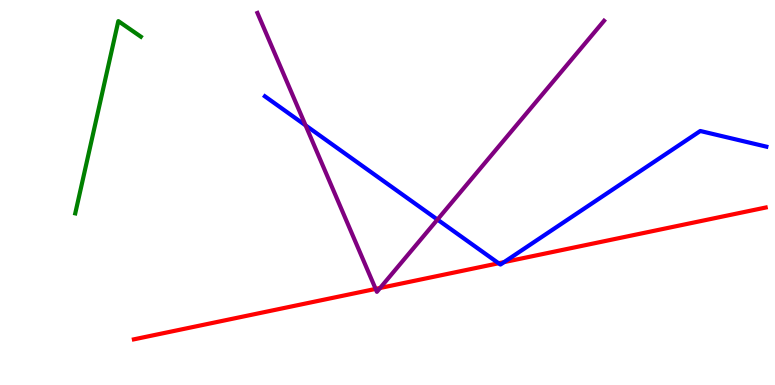[{'lines': ['blue', 'red'], 'intersections': [{'x': 6.43, 'y': 3.16}, {'x': 6.5, 'y': 3.19}]}, {'lines': ['green', 'red'], 'intersections': []}, {'lines': ['purple', 'red'], 'intersections': [{'x': 4.85, 'y': 2.5}, {'x': 4.9, 'y': 2.52}]}, {'lines': ['blue', 'green'], 'intersections': []}, {'lines': ['blue', 'purple'], 'intersections': [{'x': 3.94, 'y': 6.74}, {'x': 5.64, 'y': 4.3}]}, {'lines': ['green', 'purple'], 'intersections': []}]